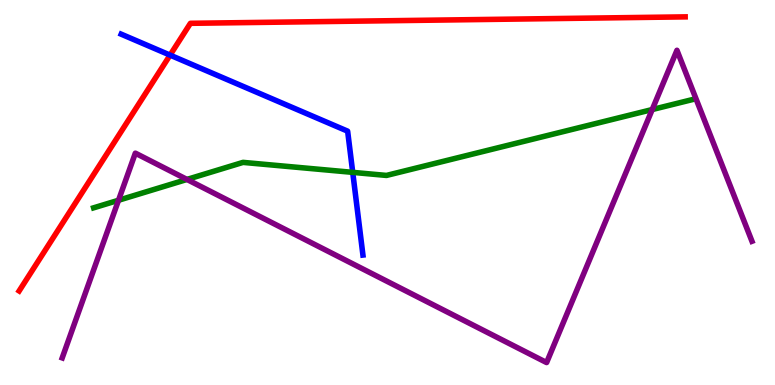[{'lines': ['blue', 'red'], 'intersections': [{'x': 2.19, 'y': 8.57}]}, {'lines': ['green', 'red'], 'intersections': []}, {'lines': ['purple', 'red'], 'intersections': []}, {'lines': ['blue', 'green'], 'intersections': [{'x': 4.55, 'y': 5.52}]}, {'lines': ['blue', 'purple'], 'intersections': []}, {'lines': ['green', 'purple'], 'intersections': [{'x': 1.53, 'y': 4.8}, {'x': 2.41, 'y': 5.34}, {'x': 8.42, 'y': 7.15}]}]